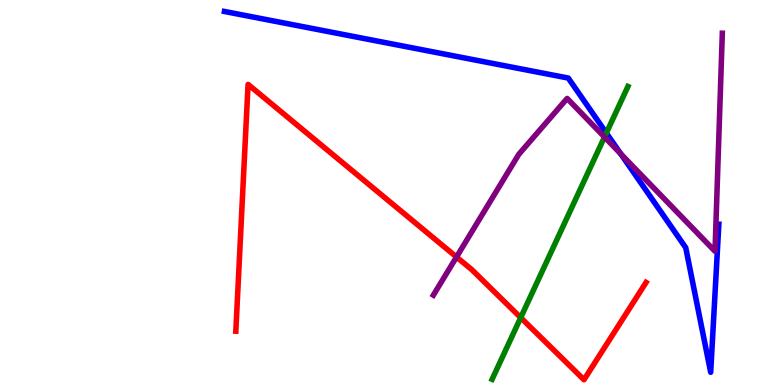[{'lines': ['blue', 'red'], 'intersections': []}, {'lines': ['green', 'red'], 'intersections': [{'x': 6.72, 'y': 1.75}]}, {'lines': ['purple', 'red'], 'intersections': [{'x': 5.89, 'y': 3.32}]}, {'lines': ['blue', 'green'], 'intersections': [{'x': 7.82, 'y': 6.54}]}, {'lines': ['blue', 'purple'], 'intersections': [{'x': 8.01, 'y': 6.0}]}, {'lines': ['green', 'purple'], 'intersections': [{'x': 7.8, 'y': 6.44}]}]